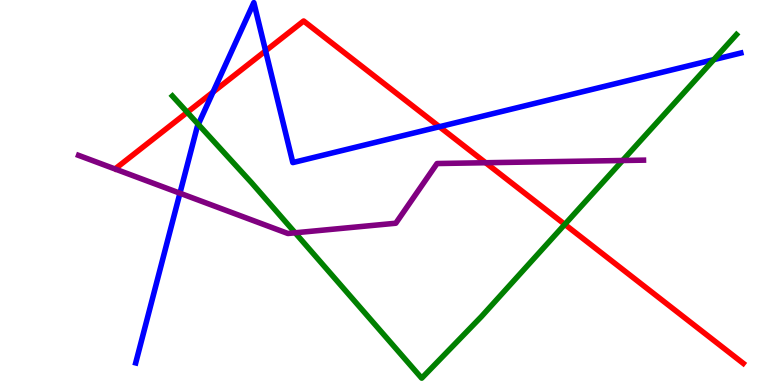[{'lines': ['blue', 'red'], 'intersections': [{'x': 2.75, 'y': 7.61}, {'x': 3.43, 'y': 8.68}, {'x': 5.67, 'y': 6.71}]}, {'lines': ['green', 'red'], 'intersections': [{'x': 2.42, 'y': 7.08}, {'x': 7.29, 'y': 4.17}]}, {'lines': ['purple', 'red'], 'intersections': [{'x': 6.27, 'y': 5.77}]}, {'lines': ['blue', 'green'], 'intersections': [{'x': 2.56, 'y': 6.77}, {'x': 9.21, 'y': 8.45}]}, {'lines': ['blue', 'purple'], 'intersections': [{'x': 2.32, 'y': 4.98}]}, {'lines': ['green', 'purple'], 'intersections': [{'x': 3.81, 'y': 3.95}, {'x': 8.03, 'y': 5.83}]}]